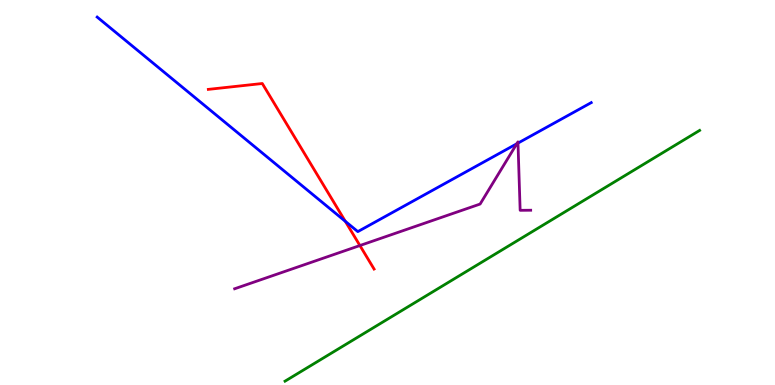[{'lines': ['blue', 'red'], 'intersections': [{'x': 4.46, 'y': 4.25}]}, {'lines': ['green', 'red'], 'intersections': []}, {'lines': ['purple', 'red'], 'intersections': [{'x': 4.64, 'y': 3.62}]}, {'lines': ['blue', 'green'], 'intersections': []}, {'lines': ['blue', 'purple'], 'intersections': [{'x': 6.67, 'y': 6.27}, {'x': 6.68, 'y': 6.28}]}, {'lines': ['green', 'purple'], 'intersections': []}]